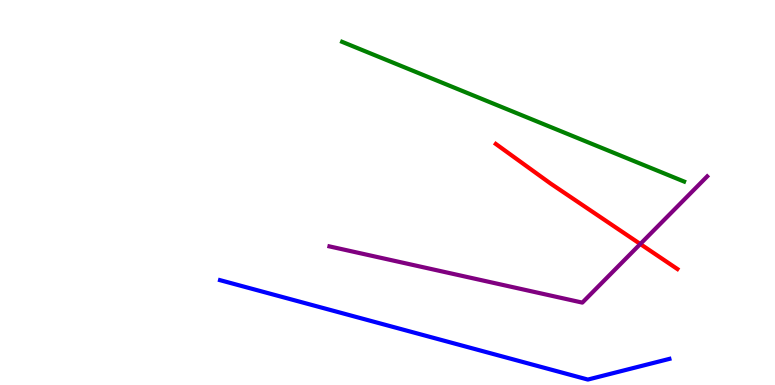[{'lines': ['blue', 'red'], 'intersections': []}, {'lines': ['green', 'red'], 'intersections': []}, {'lines': ['purple', 'red'], 'intersections': [{'x': 8.26, 'y': 3.66}]}, {'lines': ['blue', 'green'], 'intersections': []}, {'lines': ['blue', 'purple'], 'intersections': []}, {'lines': ['green', 'purple'], 'intersections': []}]